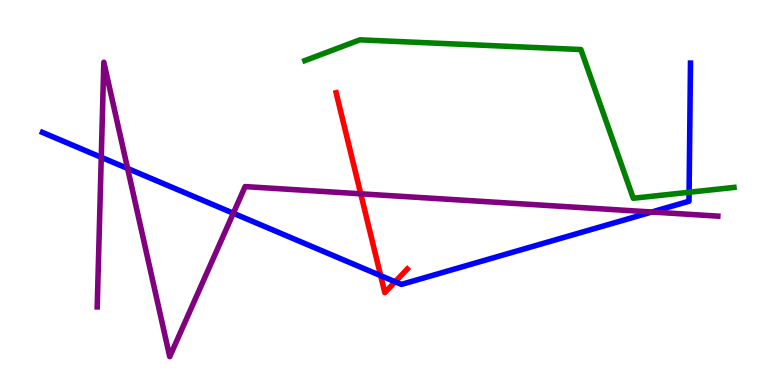[{'lines': ['blue', 'red'], 'intersections': [{'x': 4.91, 'y': 2.84}, {'x': 5.1, 'y': 2.68}]}, {'lines': ['green', 'red'], 'intersections': []}, {'lines': ['purple', 'red'], 'intersections': [{'x': 4.65, 'y': 4.97}]}, {'lines': ['blue', 'green'], 'intersections': [{'x': 8.89, 'y': 5.01}]}, {'lines': ['blue', 'purple'], 'intersections': [{'x': 1.31, 'y': 5.91}, {'x': 1.65, 'y': 5.62}, {'x': 3.01, 'y': 4.46}, {'x': 8.41, 'y': 4.49}]}, {'lines': ['green', 'purple'], 'intersections': []}]